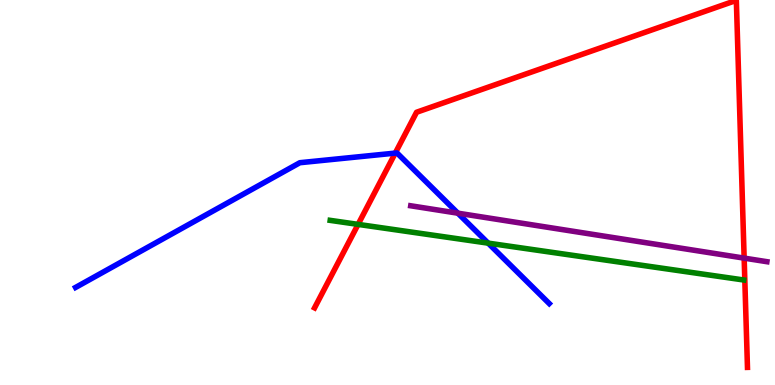[{'lines': ['blue', 'red'], 'intersections': [{'x': 5.1, 'y': 6.02}]}, {'lines': ['green', 'red'], 'intersections': [{'x': 4.62, 'y': 4.17}]}, {'lines': ['purple', 'red'], 'intersections': [{'x': 9.6, 'y': 3.3}]}, {'lines': ['blue', 'green'], 'intersections': [{'x': 6.3, 'y': 3.68}]}, {'lines': ['blue', 'purple'], 'intersections': [{'x': 5.91, 'y': 4.46}]}, {'lines': ['green', 'purple'], 'intersections': []}]